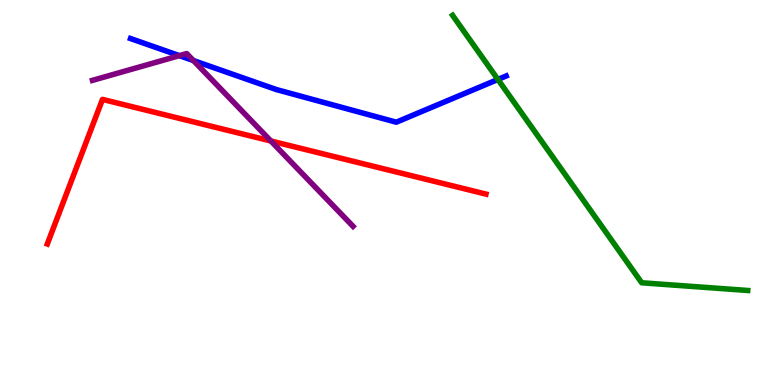[{'lines': ['blue', 'red'], 'intersections': []}, {'lines': ['green', 'red'], 'intersections': []}, {'lines': ['purple', 'red'], 'intersections': [{'x': 3.49, 'y': 6.34}]}, {'lines': ['blue', 'green'], 'intersections': [{'x': 6.42, 'y': 7.94}]}, {'lines': ['blue', 'purple'], 'intersections': [{'x': 2.31, 'y': 8.55}, {'x': 2.5, 'y': 8.43}]}, {'lines': ['green', 'purple'], 'intersections': []}]